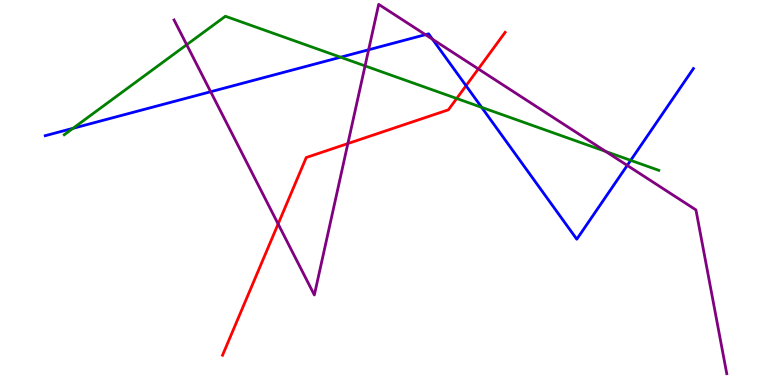[{'lines': ['blue', 'red'], 'intersections': [{'x': 6.01, 'y': 7.77}]}, {'lines': ['green', 'red'], 'intersections': [{'x': 5.89, 'y': 7.44}]}, {'lines': ['purple', 'red'], 'intersections': [{'x': 3.59, 'y': 4.18}, {'x': 4.49, 'y': 6.27}, {'x': 6.17, 'y': 8.21}]}, {'lines': ['blue', 'green'], 'intersections': [{'x': 0.942, 'y': 6.67}, {'x': 4.39, 'y': 8.51}, {'x': 6.21, 'y': 7.21}, {'x': 8.14, 'y': 5.84}]}, {'lines': ['blue', 'purple'], 'intersections': [{'x': 2.72, 'y': 7.62}, {'x': 4.76, 'y': 8.71}, {'x': 5.49, 'y': 9.1}, {'x': 5.58, 'y': 8.98}, {'x': 8.09, 'y': 5.7}]}, {'lines': ['green', 'purple'], 'intersections': [{'x': 2.41, 'y': 8.84}, {'x': 4.71, 'y': 8.29}, {'x': 7.82, 'y': 6.07}]}]